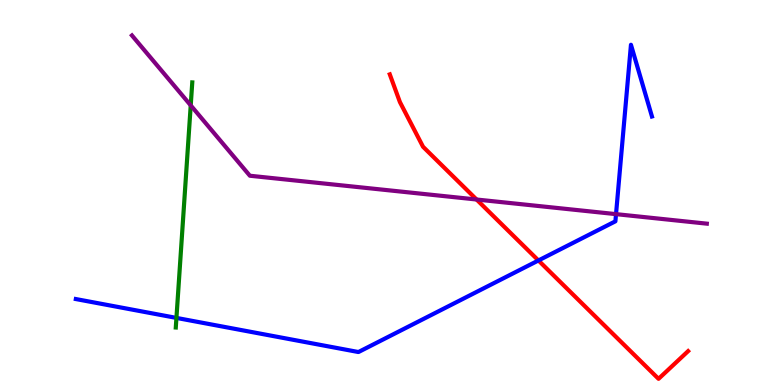[{'lines': ['blue', 'red'], 'intersections': [{'x': 6.95, 'y': 3.23}]}, {'lines': ['green', 'red'], 'intersections': []}, {'lines': ['purple', 'red'], 'intersections': [{'x': 6.15, 'y': 4.82}]}, {'lines': ['blue', 'green'], 'intersections': [{'x': 2.28, 'y': 1.74}]}, {'lines': ['blue', 'purple'], 'intersections': [{'x': 7.95, 'y': 4.44}]}, {'lines': ['green', 'purple'], 'intersections': [{'x': 2.46, 'y': 7.26}]}]